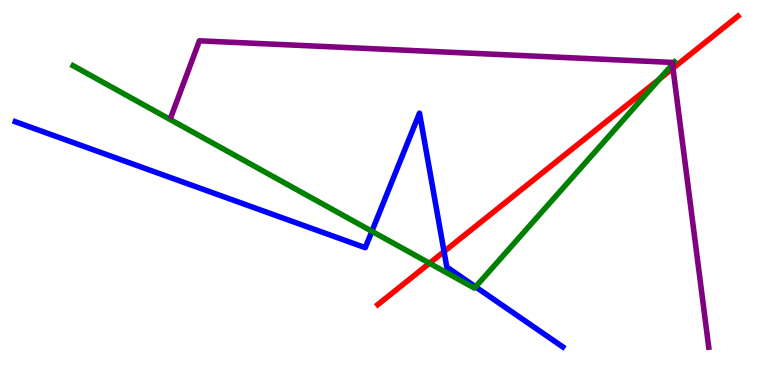[{'lines': ['blue', 'red'], 'intersections': [{'x': 5.73, 'y': 3.47}]}, {'lines': ['green', 'red'], 'intersections': [{'x': 5.54, 'y': 3.16}, {'x': 8.51, 'y': 7.95}]}, {'lines': ['purple', 'red'], 'intersections': [{'x': 8.68, 'y': 8.23}]}, {'lines': ['blue', 'green'], 'intersections': [{'x': 4.8, 'y': 3.99}, {'x': 6.14, 'y': 2.55}]}, {'lines': ['blue', 'purple'], 'intersections': []}, {'lines': ['green', 'purple'], 'intersections': [{'x': 8.68, 'y': 8.33}]}]